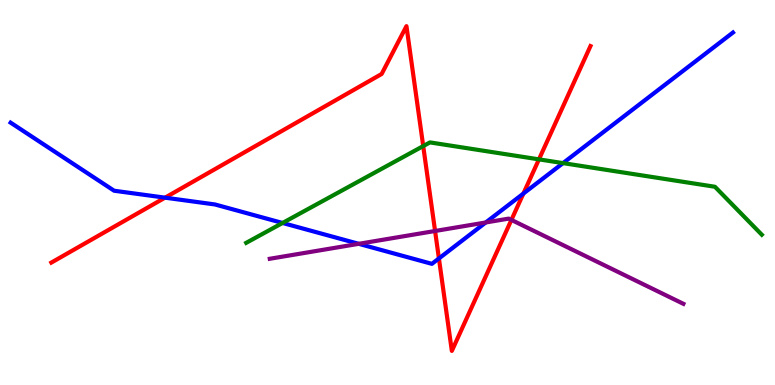[{'lines': ['blue', 'red'], 'intersections': [{'x': 2.13, 'y': 4.87}, {'x': 5.66, 'y': 3.29}, {'x': 6.75, 'y': 4.97}]}, {'lines': ['green', 'red'], 'intersections': [{'x': 5.46, 'y': 6.21}, {'x': 6.95, 'y': 5.86}]}, {'lines': ['purple', 'red'], 'intersections': [{'x': 5.61, 'y': 4.0}, {'x': 6.6, 'y': 4.29}]}, {'lines': ['blue', 'green'], 'intersections': [{'x': 3.65, 'y': 4.21}, {'x': 7.26, 'y': 5.76}]}, {'lines': ['blue', 'purple'], 'intersections': [{'x': 4.63, 'y': 3.67}, {'x': 6.27, 'y': 4.22}]}, {'lines': ['green', 'purple'], 'intersections': []}]